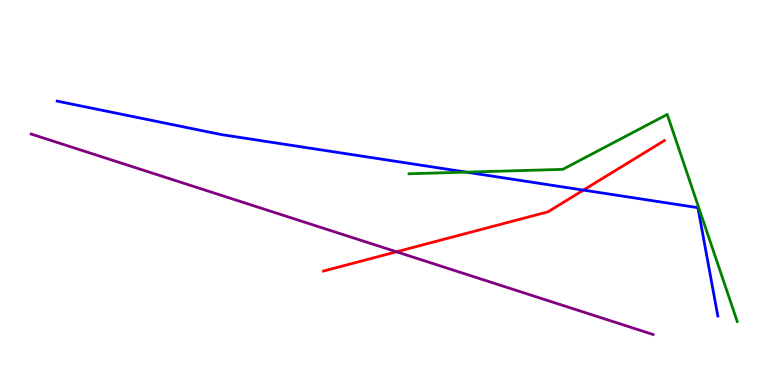[{'lines': ['blue', 'red'], 'intersections': [{'x': 7.53, 'y': 5.06}]}, {'lines': ['green', 'red'], 'intersections': []}, {'lines': ['purple', 'red'], 'intersections': [{'x': 5.12, 'y': 3.46}]}, {'lines': ['blue', 'green'], 'intersections': [{'x': 6.02, 'y': 5.53}]}, {'lines': ['blue', 'purple'], 'intersections': []}, {'lines': ['green', 'purple'], 'intersections': []}]